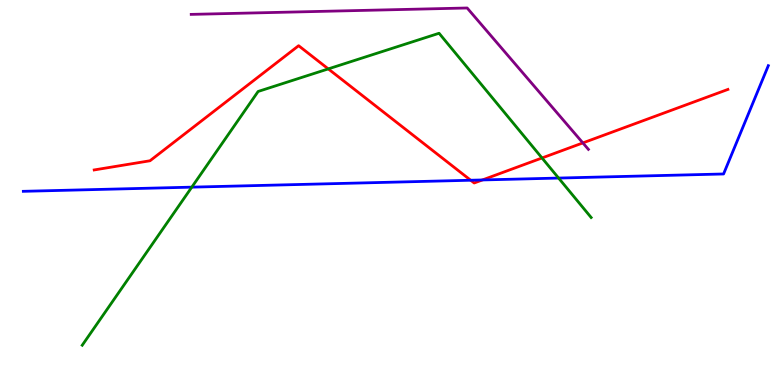[{'lines': ['blue', 'red'], 'intersections': [{'x': 6.07, 'y': 5.32}, {'x': 6.22, 'y': 5.33}]}, {'lines': ['green', 'red'], 'intersections': [{'x': 4.24, 'y': 8.21}, {'x': 6.99, 'y': 5.9}]}, {'lines': ['purple', 'red'], 'intersections': [{'x': 7.52, 'y': 6.29}]}, {'lines': ['blue', 'green'], 'intersections': [{'x': 2.47, 'y': 5.14}, {'x': 7.21, 'y': 5.37}]}, {'lines': ['blue', 'purple'], 'intersections': []}, {'lines': ['green', 'purple'], 'intersections': []}]